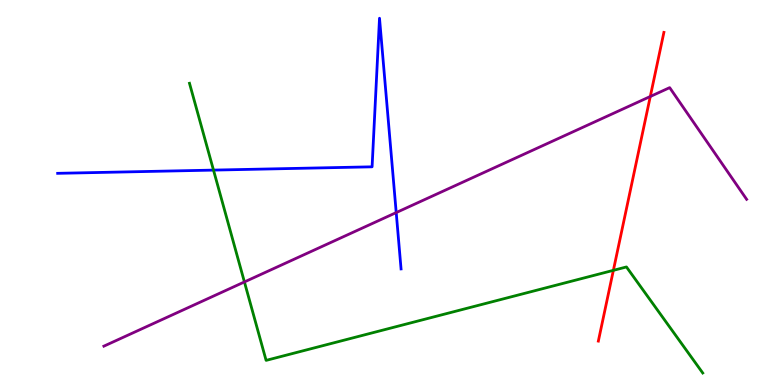[{'lines': ['blue', 'red'], 'intersections': []}, {'lines': ['green', 'red'], 'intersections': [{'x': 7.91, 'y': 2.98}]}, {'lines': ['purple', 'red'], 'intersections': [{'x': 8.39, 'y': 7.49}]}, {'lines': ['blue', 'green'], 'intersections': [{'x': 2.75, 'y': 5.58}]}, {'lines': ['blue', 'purple'], 'intersections': [{'x': 5.11, 'y': 4.48}]}, {'lines': ['green', 'purple'], 'intersections': [{'x': 3.15, 'y': 2.68}]}]